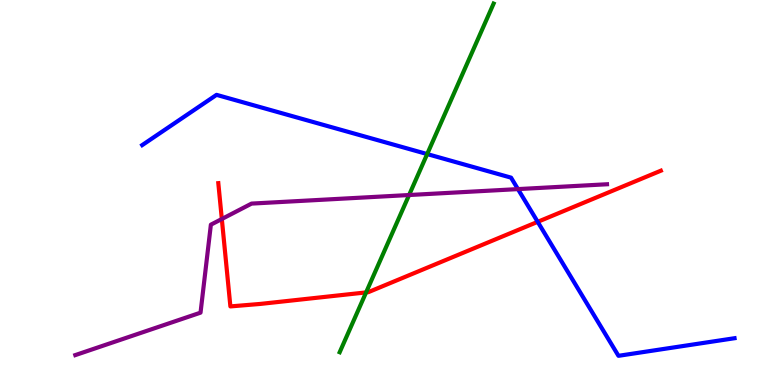[{'lines': ['blue', 'red'], 'intersections': [{'x': 6.94, 'y': 4.24}]}, {'lines': ['green', 'red'], 'intersections': [{'x': 4.72, 'y': 2.41}]}, {'lines': ['purple', 'red'], 'intersections': [{'x': 2.86, 'y': 4.31}]}, {'lines': ['blue', 'green'], 'intersections': [{'x': 5.51, 'y': 6.0}]}, {'lines': ['blue', 'purple'], 'intersections': [{'x': 6.68, 'y': 5.09}]}, {'lines': ['green', 'purple'], 'intersections': [{'x': 5.28, 'y': 4.93}]}]